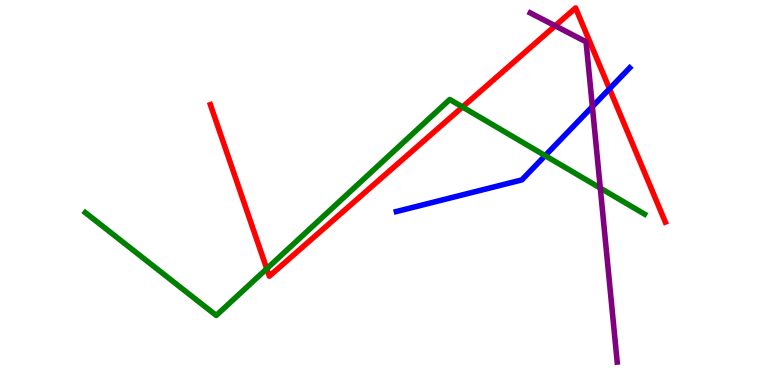[{'lines': ['blue', 'red'], 'intersections': [{'x': 7.86, 'y': 7.69}]}, {'lines': ['green', 'red'], 'intersections': [{'x': 3.44, 'y': 3.02}, {'x': 5.97, 'y': 7.22}]}, {'lines': ['purple', 'red'], 'intersections': [{'x': 7.16, 'y': 9.33}]}, {'lines': ['blue', 'green'], 'intersections': [{'x': 7.03, 'y': 5.96}]}, {'lines': ['blue', 'purple'], 'intersections': [{'x': 7.64, 'y': 7.23}]}, {'lines': ['green', 'purple'], 'intersections': [{'x': 7.75, 'y': 5.11}]}]